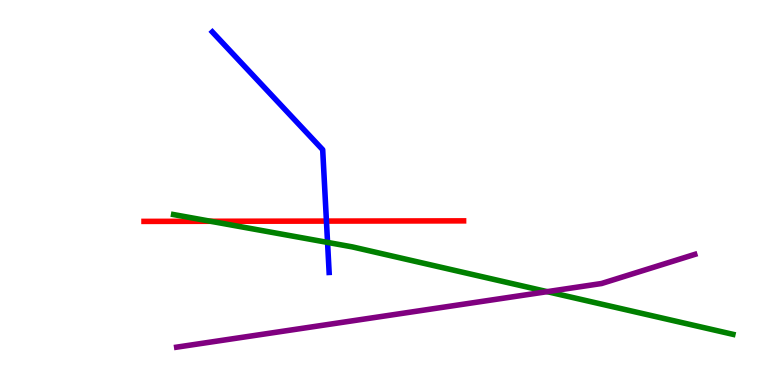[{'lines': ['blue', 'red'], 'intersections': [{'x': 4.21, 'y': 4.26}]}, {'lines': ['green', 'red'], 'intersections': [{'x': 2.72, 'y': 4.25}]}, {'lines': ['purple', 'red'], 'intersections': []}, {'lines': ['blue', 'green'], 'intersections': [{'x': 4.23, 'y': 3.7}]}, {'lines': ['blue', 'purple'], 'intersections': []}, {'lines': ['green', 'purple'], 'intersections': [{'x': 7.06, 'y': 2.42}]}]